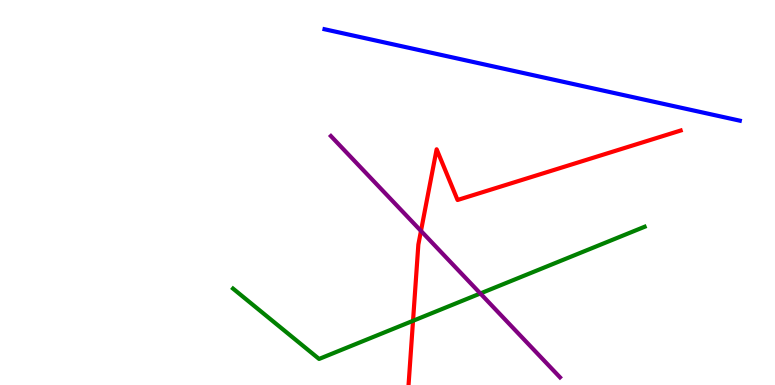[{'lines': ['blue', 'red'], 'intersections': []}, {'lines': ['green', 'red'], 'intersections': [{'x': 5.33, 'y': 1.67}]}, {'lines': ['purple', 'red'], 'intersections': [{'x': 5.43, 'y': 4.0}]}, {'lines': ['blue', 'green'], 'intersections': []}, {'lines': ['blue', 'purple'], 'intersections': []}, {'lines': ['green', 'purple'], 'intersections': [{'x': 6.2, 'y': 2.38}]}]